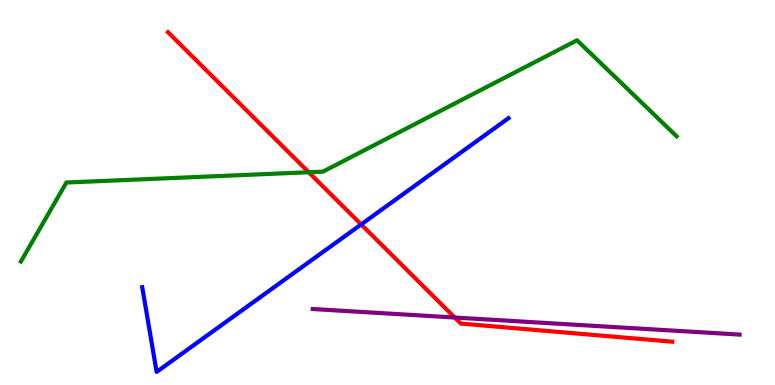[{'lines': ['blue', 'red'], 'intersections': [{'x': 4.66, 'y': 4.17}]}, {'lines': ['green', 'red'], 'intersections': [{'x': 3.98, 'y': 5.53}]}, {'lines': ['purple', 'red'], 'intersections': [{'x': 5.87, 'y': 1.75}]}, {'lines': ['blue', 'green'], 'intersections': []}, {'lines': ['blue', 'purple'], 'intersections': []}, {'lines': ['green', 'purple'], 'intersections': []}]